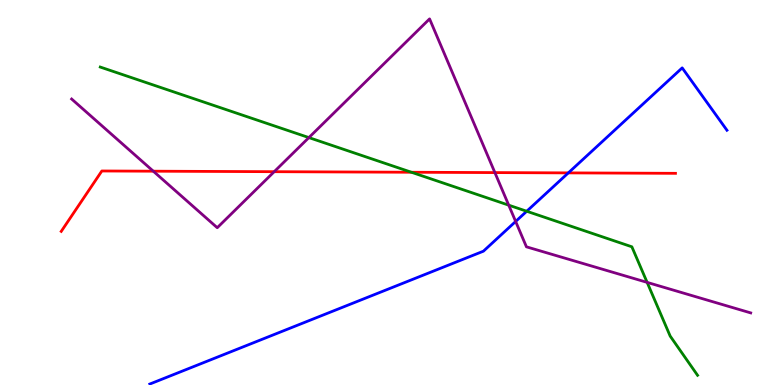[{'lines': ['blue', 'red'], 'intersections': [{'x': 7.33, 'y': 5.51}]}, {'lines': ['green', 'red'], 'intersections': [{'x': 5.31, 'y': 5.53}]}, {'lines': ['purple', 'red'], 'intersections': [{'x': 1.98, 'y': 5.55}, {'x': 3.54, 'y': 5.54}, {'x': 6.39, 'y': 5.52}]}, {'lines': ['blue', 'green'], 'intersections': [{'x': 6.8, 'y': 4.51}]}, {'lines': ['blue', 'purple'], 'intersections': [{'x': 6.65, 'y': 4.25}]}, {'lines': ['green', 'purple'], 'intersections': [{'x': 3.99, 'y': 6.43}, {'x': 6.56, 'y': 4.67}, {'x': 8.35, 'y': 2.67}]}]